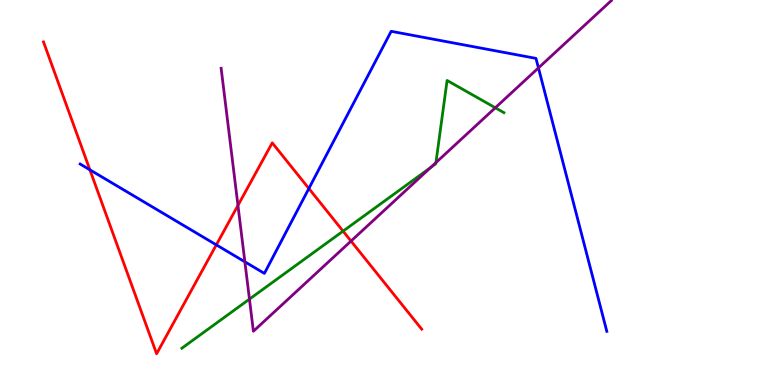[{'lines': ['blue', 'red'], 'intersections': [{'x': 1.16, 'y': 5.59}, {'x': 2.79, 'y': 3.64}, {'x': 3.99, 'y': 5.1}]}, {'lines': ['green', 'red'], 'intersections': [{'x': 4.43, 'y': 4.0}]}, {'lines': ['purple', 'red'], 'intersections': [{'x': 3.07, 'y': 4.66}, {'x': 4.53, 'y': 3.74}]}, {'lines': ['blue', 'green'], 'intersections': []}, {'lines': ['blue', 'purple'], 'intersections': [{'x': 3.16, 'y': 3.2}, {'x': 6.95, 'y': 8.24}]}, {'lines': ['green', 'purple'], 'intersections': [{'x': 3.22, 'y': 2.23}, {'x': 5.56, 'y': 5.65}, {'x': 5.62, 'y': 5.78}, {'x': 6.39, 'y': 7.2}]}]